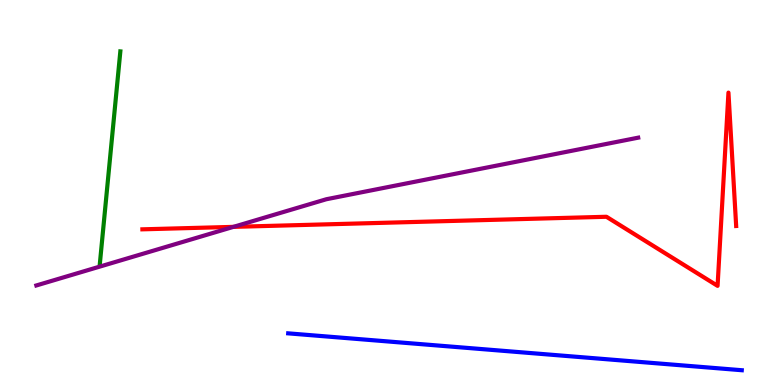[{'lines': ['blue', 'red'], 'intersections': []}, {'lines': ['green', 'red'], 'intersections': []}, {'lines': ['purple', 'red'], 'intersections': [{'x': 3.01, 'y': 4.11}]}, {'lines': ['blue', 'green'], 'intersections': []}, {'lines': ['blue', 'purple'], 'intersections': []}, {'lines': ['green', 'purple'], 'intersections': []}]